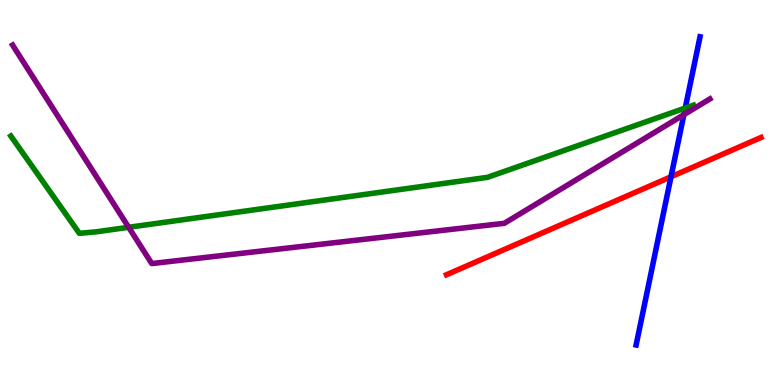[{'lines': ['blue', 'red'], 'intersections': [{'x': 8.66, 'y': 5.41}]}, {'lines': ['green', 'red'], 'intersections': []}, {'lines': ['purple', 'red'], 'intersections': []}, {'lines': ['blue', 'green'], 'intersections': [{'x': 8.84, 'y': 7.19}]}, {'lines': ['blue', 'purple'], 'intersections': [{'x': 8.82, 'y': 7.02}]}, {'lines': ['green', 'purple'], 'intersections': [{'x': 1.66, 'y': 4.1}]}]